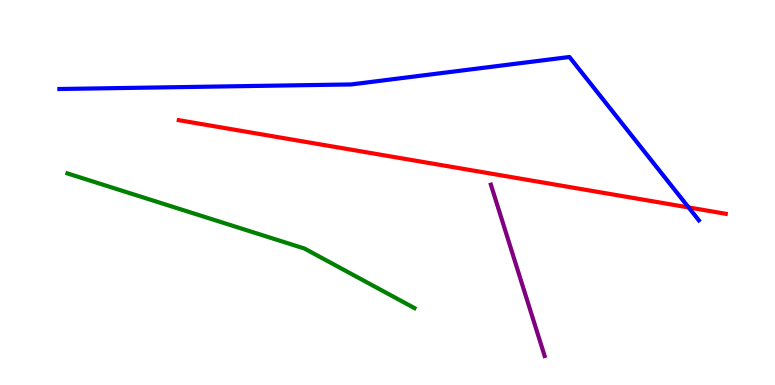[{'lines': ['blue', 'red'], 'intersections': [{'x': 8.89, 'y': 4.61}]}, {'lines': ['green', 'red'], 'intersections': []}, {'lines': ['purple', 'red'], 'intersections': []}, {'lines': ['blue', 'green'], 'intersections': []}, {'lines': ['blue', 'purple'], 'intersections': []}, {'lines': ['green', 'purple'], 'intersections': []}]